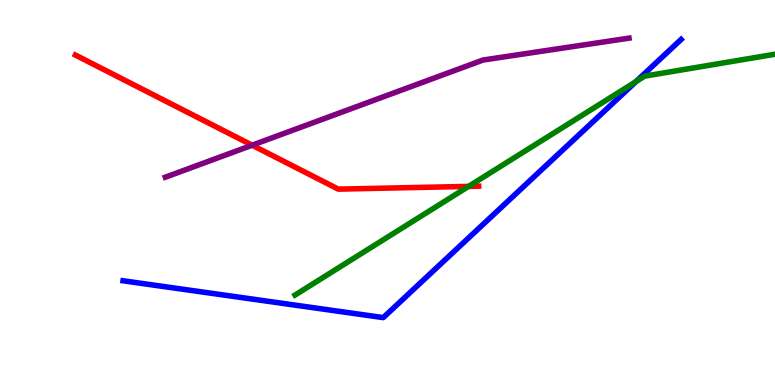[{'lines': ['blue', 'red'], 'intersections': []}, {'lines': ['green', 'red'], 'intersections': [{'x': 6.05, 'y': 5.16}]}, {'lines': ['purple', 'red'], 'intersections': [{'x': 3.25, 'y': 6.23}]}, {'lines': ['blue', 'green'], 'intersections': [{'x': 8.21, 'y': 7.88}]}, {'lines': ['blue', 'purple'], 'intersections': []}, {'lines': ['green', 'purple'], 'intersections': []}]